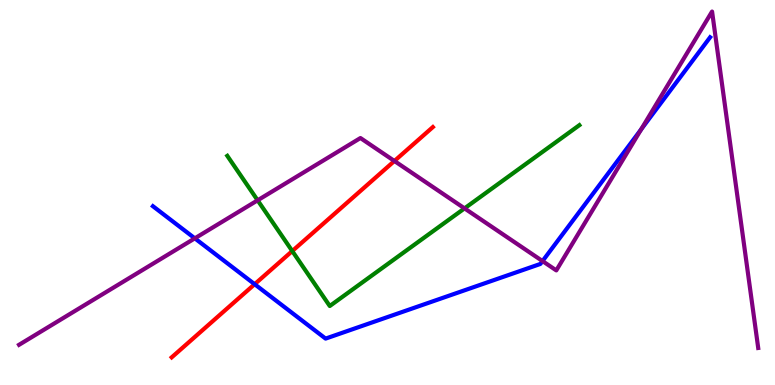[{'lines': ['blue', 'red'], 'intersections': [{'x': 3.29, 'y': 2.62}]}, {'lines': ['green', 'red'], 'intersections': [{'x': 3.77, 'y': 3.48}]}, {'lines': ['purple', 'red'], 'intersections': [{'x': 5.09, 'y': 5.82}]}, {'lines': ['blue', 'green'], 'intersections': []}, {'lines': ['blue', 'purple'], 'intersections': [{'x': 2.51, 'y': 3.81}, {'x': 7.0, 'y': 3.22}, {'x': 8.27, 'y': 6.64}]}, {'lines': ['green', 'purple'], 'intersections': [{'x': 3.32, 'y': 4.8}, {'x': 5.99, 'y': 4.59}]}]